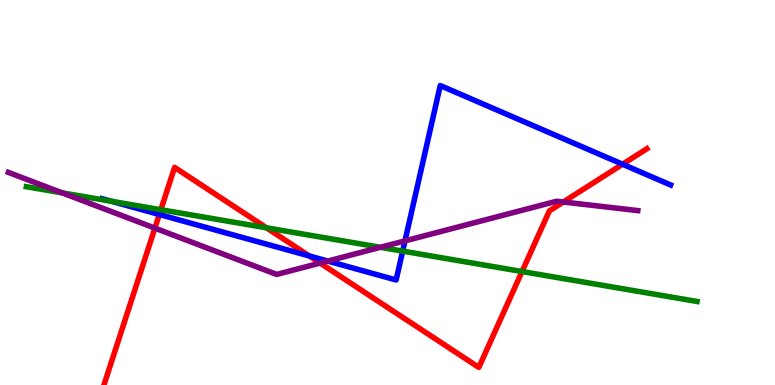[{'lines': ['blue', 'red'], 'intersections': [{'x': 2.06, 'y': 4.43}, {'x': 3.99, 'y': 3.35}, {'x': 8.03, 'y': 5.73}]}, {'lines': ['green', 'red'], 'intersections': [{'x': 2.08, 'y': 4.55}, {'x': 3.44, 'y': 4.08}, {'x': 6.74, 'y': 2.95}]}, {'lines': ['purple', 'red'], 'intersections': [{'x': 2.0, 'y': 4.07}, {'x': 4.13, 'y': 3.17}, {'x': 7.27, 'y': 4.75}]}, {'lines': ['blue', 'green'], 'intersections': [{'x': 1.44, 'y': 4.77}, {'x': 5.2, 'y': 3.48}]}, {'lines': ['blue', 'purple'], 'intersections': [{'x': 4.23, 'y': 3.22}, {'x': 5.23, 'y': 3.74}]}, {'lines': ['green', 'purple'], 'intersections': [{'x': 0.801, 'y': 4.99}, {'x': 4.91, 'y': 3.58}]}]